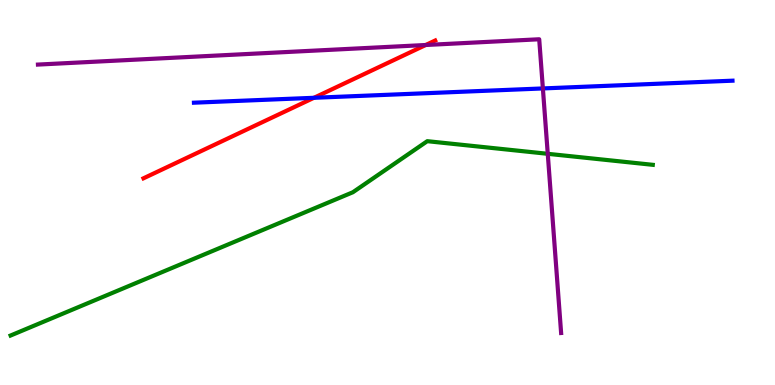[{'lines': ['blue', 'red'], 'intersections': [{'x': 4.05, 'y': 7.46}]}, {'lines': ['green', 'red'], 'intersections': []}, {'lines': ['purple', 'red'], 'intersections': [{'x': 5.49, 'y': 8.83}]}, {'lines': ['blue', 'green'], 'intersections': []}, {'lines': ['blue', 'purple'], 'intersections': [{'x': 7.0, 'y': 7.7}]}, {'lines': ['green', 'purple'], 'intersections': [{'x': 7.07, 'y': 6.0}]}]